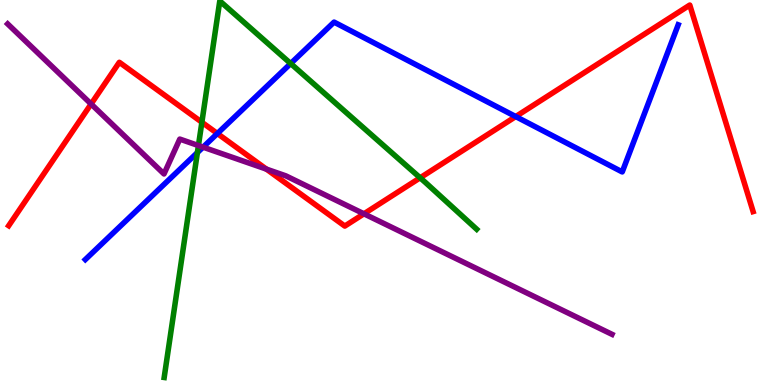[{'lines': ['blue', 'red'], 'intersections': [{'x': 2.8, 'y': 6.53}, {'x': 6.65, 'y': 6.97}]}, {'lines': ['green', 'red'], 'intersections': [{'x': 2.6, 'y': 6.82}, {'x': 5.42, 'y': 5.38}]}, {'lines': ['purple', 'red'], 'intersections': [{'x': 1.18, 'y': 7.3}, {'x': 3.44, 'y': 5.61}, {'x': 4.7, 'y': 4.45}]}, {'lines': ['blue', 'green'], 'intersections': [{'x': 2.55, 'y': 6.04}, {'x': 3.75, 'y': 8.35}]}, {'lines': ['blue', 'purple'], 'intersections': [{'x': 2.62, 'y': 6.18}]}, {'lines': ['green', 'purple'], 'intersections': [{'x': 2.56, 'y': 6.22}]}]